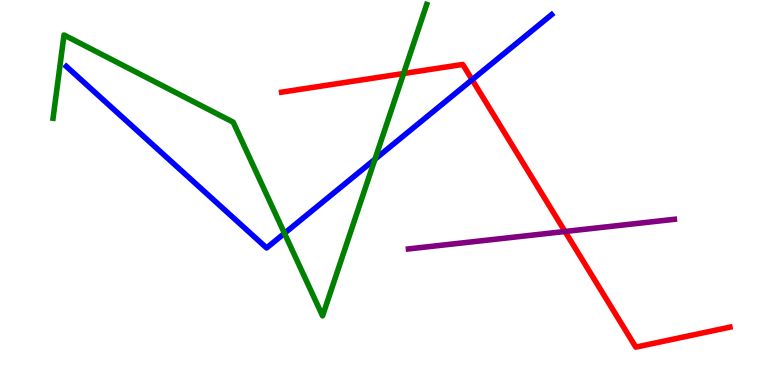[{'lines': ['blue', 'red'], 'intersections': [{'x': 6.09, 'y': 7.93}]}, {'lines': ['green', 'red'], 'intersections': [{'x': 5.21, 'y': 8.09}]}, {'lines': ['purple', 'red'], 'intersections': [{'x': 7.29, 'y': 3.99}]}, {'lines': ['blue', 'green'], 'intersections': [{'x': 3.67, 'y': 3.94}, {'x': 4.84, 'y': 5.86}]}, {'lines': ['blue', 'purple'], 'intersections': []}, {'lines': ['green', 'purple'], 'intersections': []}]